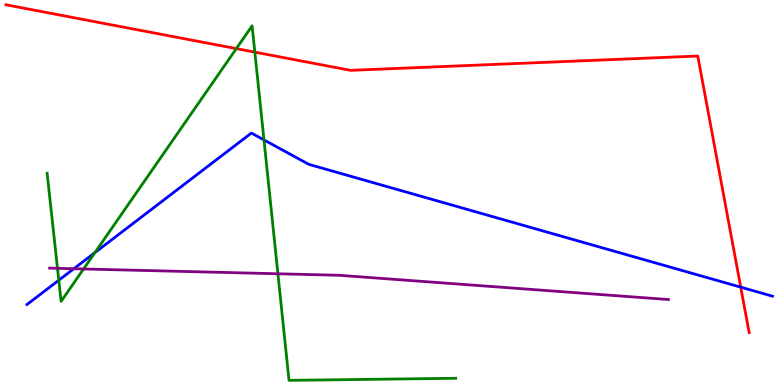[{'lines': ['blue', 'red'], 'intersections': [{'x': 9.56, 'y': 2.54}]}, {'lines': ['green', 'red'], 'intersections': [{'x': 3.05, 'y': 8.74}, {'x': 3.29, 'y': 8.65}]}, {'lines': ['purple', 'red'], 'intersections': []}, {'lines': ['blue', 'green'], 'intersections': [{'x': 0.759, 'y': 2.72}, {'x': 1.22, 'y': 3.44}, {'x': 3.41, 'y': 6.37}]}, {'lines': ['blue', 'purple'], 'intersections': [{'x': 0.953, 'y': 3.02}]}, {'lines': ['green', 'purple'], 'intersections': [{'x': 0.742, 'y': 3.03}, {'x': 1.08, 'y': 3.01}, {'x': 3.59, 'y': 2.89}]}]